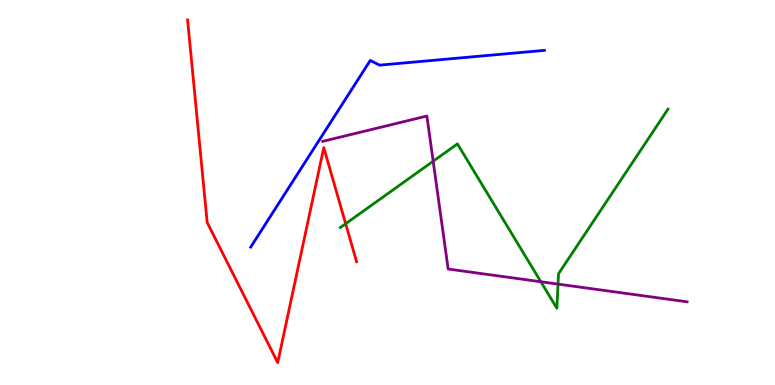[{'lines': ['blue', 'red'], 'intersections': []}, {'lines': ['green', 'red'], 'intersections': [{'x': 4.46, 'y': 4.19}]}, {'lines': ['purple', 'red'], 'intersections': []}, {'lines': ['blue', 'green'], 'intersections': []}, {'lines': ['blue', 'purple'], 'intersections': []}, {'lines': ['green', 'purple'], 'intersections': [{'x': 5.59, 'y': 5.81}, {'x': 6.98, 'y': 2.68}, {'x': 7.2, 'y': 2.62}]}]